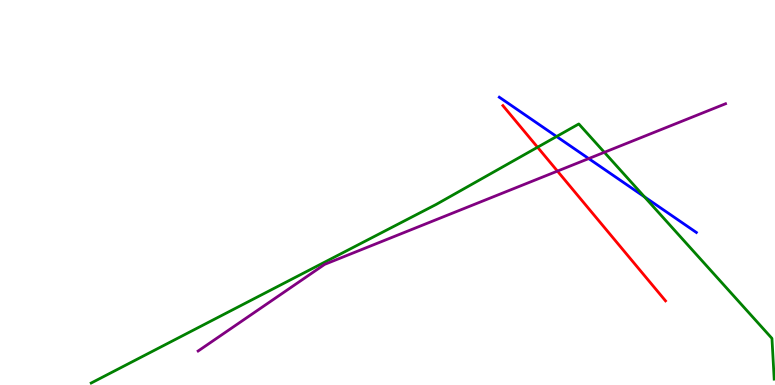[{'lines': ['blue', 'red'], 'intersections': []}, {'lines': ['green', 'red'], 'intersections': [{'x': 6.94, 'y': 6.18}]}, {'lines': ['purple', 'red'], 'intersections': [{'x': 7.19, 'y': 5.56}]}, {'lines': ['blue', 'green'], 'intersections': [{'x': 7.18, 'y': 6.45}, {'x': 8.32, 'y': 4.89}]}, {'lines': ['blue', 'purple'], 'intersections': [{'x': 7.6, 'y': 5.88}]}, {'lines': ['green', 'purple'], 'intersections': [{'x': 7.8, 'y': 6.04}]}]